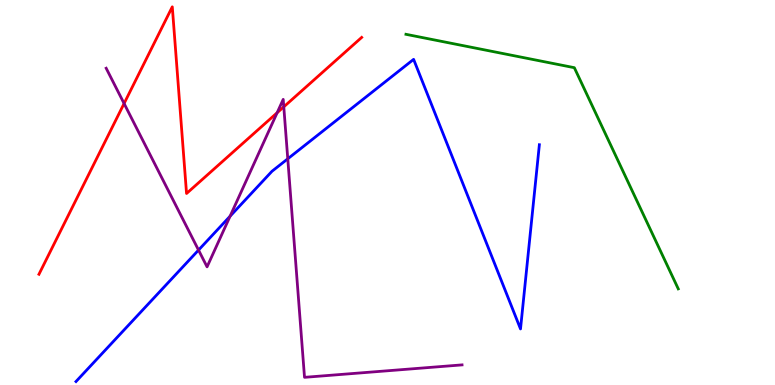[{'lines': ['blue', 'red'], 'intersections': []}, {'lines': ['green', 'red'], 'intersections': []}, {'lines': ['purple', 'red'], 'intersections': [{'x': 1.6, 'y': 7.31}, {'x': 3.58, 'y': 7.07}, {'x': 3.66, 'y': 7.23}]}, {'lines': ['blue', 'green'], 'intersections': []}, {'lines': ['blue', 'purple'], 'intersections': [{'x': 2.56, 'y': 3.5}, {'x': 2.97, 'y': 4.38}, {'x': 3.71, 'y': 5.88}]}, {'lines': ['green', 'purple'], 'intersections': []}]